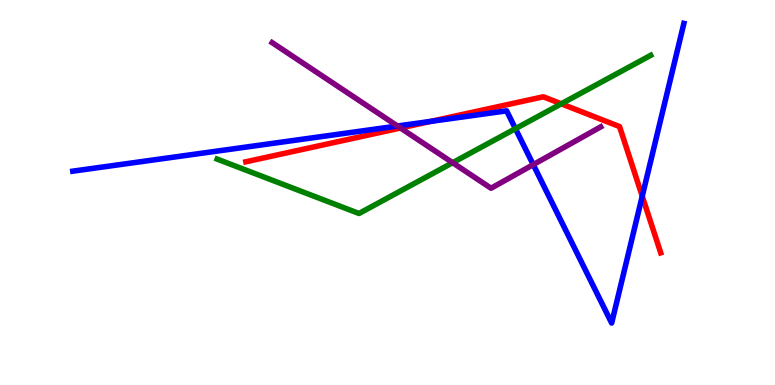[{'lines': ['blue', 'red'], 'intersections': [{'x': 5.56, 'y': 6.85}, {'x': 8.29, 'y': 4.9}]}, {'lines': ['green', 'red'], 'intersections': [{'x': 7.24, 'y': 7.3}]}, {'lines': ['purple', 'red'], 'intersections': [{'x': 5.17, 'y': 6.68}]}, {'lines': ['blue', 'green'], 'intersections': [{'x': 6.65, 'y': 6.66}]}, {'lines': ['blue', 'purple'], 'intersections': [{'x': 5.13, 'y': 6.73}, {'x': 6.88, 'y': 5.72}]}, {'lines': ['green', 'purple'], 'intersections': [{'x': 5.84, 'y': 5.77}]}]